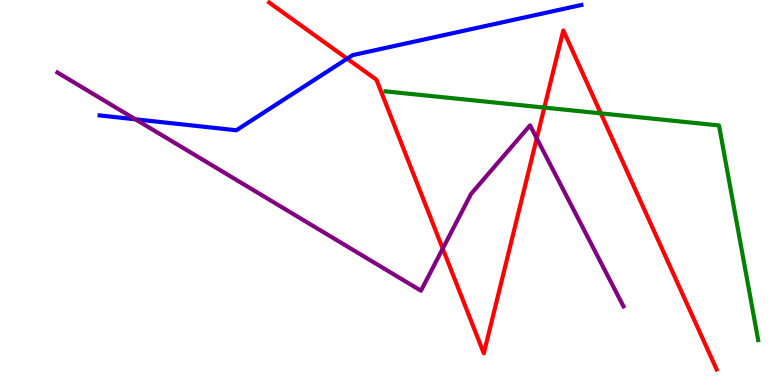[{'lines': ['blue', 'red'], 'intersections': [{'x': 4.48, 'y': 8.48}]}, {'lines': ['green', 'red'], 'intersections': [{'x': 7.02, 'y': 7.21}, {'x': 7.75, 'y': 7.06}]}, {'lines': ['purple', 'red'], 'intersections': [{'x': 5.71, 'y': 3.54}, {'x': 6.93, 'y': 6.41}]}, {'lines': ['blue', 'green'], 'intersections': []}, {'lines': ['blue', 'purple'], 'intersections': [{'x': 1.75, 'y': 6.9}]}, {'lines': ['green', 'purple'], 'intersections': []}]